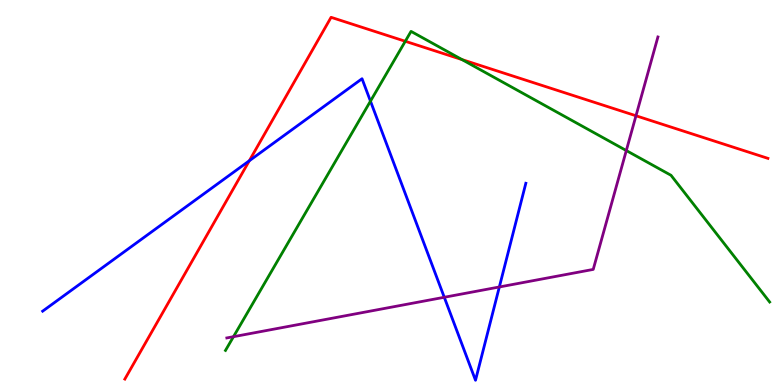[{'lines': ['blue', 'red'], 'intersections': [{'x': 3.22, 'y': 5.82}]}, {'lines': ['green', 'red'], 'intersections': [{'x': 5.23, 'y': 8.93}, {'x': 5.96, 'y': 8.45}]}, {'lines': ['purple', 'red'], 'intersections': [{'x': 8.21, 'y': 6.99}]}, {'lines': ['blue', 'green'], 'intersections': [{'x': 4.78, 'y': 7.37}]}, {'lines': ['blue', 'purple'], 'intersections': [{'x': 5.73, 'y': 2.28}, {'x': 6.44, 'y': 2.55}]}, {'lines': ['green', 'purple'], 'intersections': [{'x': 3.01, 'y': 1.25}, {'x': 8.08, 'y': 6.09}]}]